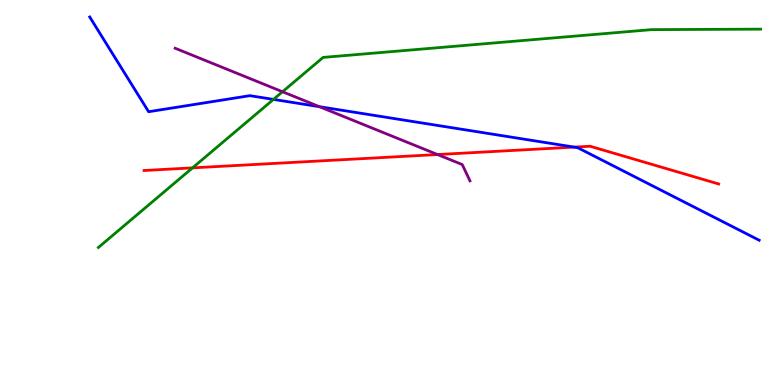[{'lines': ['blue', 'red'], 'intersections': [{'x': 7.41, 'y': 6.18}]}, {'lines': ['green', 'red'], 'intersections': [{'x': 2.48, 'y': 5.64}]}, {'lines': ['purple', 'red'], 'intersections': [{'x': 5.65, 'y': 5.99}]}, {'lines': ['blue', 'green'], 'intersections': [{'x': 3.53, 'y': 7.42}]}, {'lines': ['blue', 'purple'], 'intersections': [{'x': 4.12, 'y': 7.23}]}, {'lines': ['green', 'purple'], 'intersections': [{'x': 3.65, 'y': 7.62}]}]